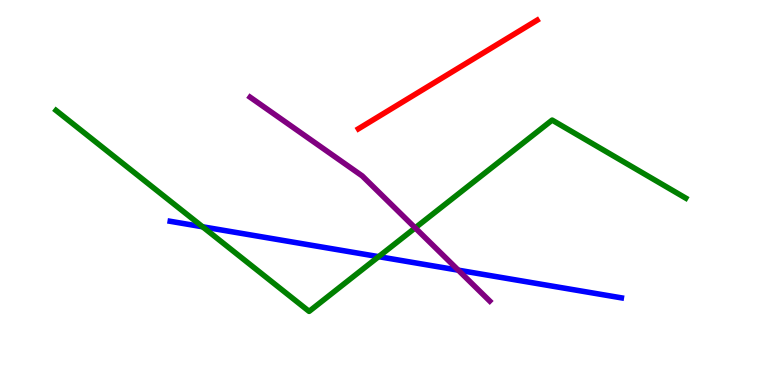[{'lines': ['blue', 'red'], 'intersections': []}, {'lines': ['green', 'red'], 'intersections': []}, {'lines': ['purple', 'red'], 'intersections': []}, {'lines': ['blue', 'green'], 'intersections': [{'x': 2.61, 'y': 4.11}, {'x': 4.89, 'y': 3.33}]}, {'lines': ['blue', 'purple'], 'intersections': [{'x': 5.91, 'y': 2.98}]}, {'lines': ['green', 'purple'], 'intersections': [{'x': 5.36, 'y': 4.08}]}]